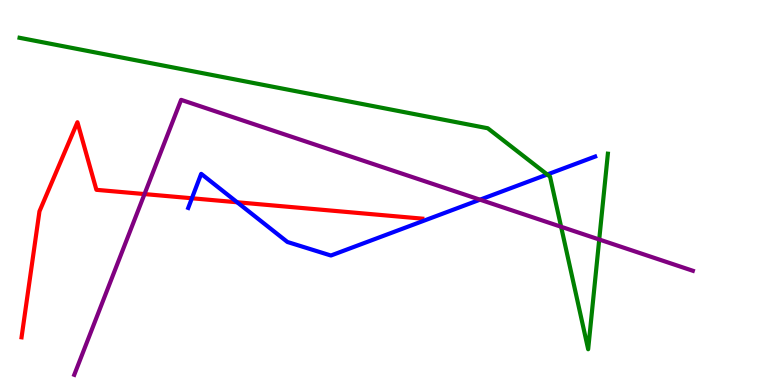[{'lines': ['blue', 'red'], 'intersections': [{'x': 2.48, 'y': 4.85}, {'x': 3.06, 'y': 4.75}]}, {'lines': ['green', 'red'], 'intersections': []}, {'lines': ['purple', 'red'], 'intersections': [{'x': 1.86, 'y': 4.96}]}, {'lines': ['blue', 'green'], 'intersections': [{'x': 7.06, 'y': 5.47}]}, {'lines': ['blue', 'purple'], 'intersections': [{'x': 6.19, 'y': 4.81}]}, {'lines': ['green', 'purple'], 'intersections': [{'x': 7.24, 'y': 4.11}, {'x': 7.73, 'y': 3.78}]}]